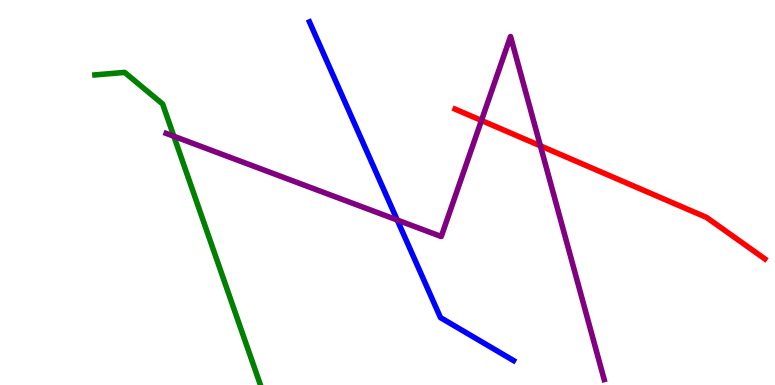[{'lines': ['blue', 'red'], 'intersections': []}, {'lines': ['green', 'red'], 'intersections': []}, {'lines': ['purple', 'red'], 'intersections': [{'x': 6.21, 'y': 6.87}, {'x': 6.97, 'y': 6.21}]}, {'lines': ['blue', 'green'], 'intersections': []}, {'lines': ['blue', 'purple'], 'intersections': [{'x': 5.13, 'y': 4.29}]}, {'lines': ['green', 'purple'], 'intersections': [{'x': 2.24, 'y': 6.46}]}]